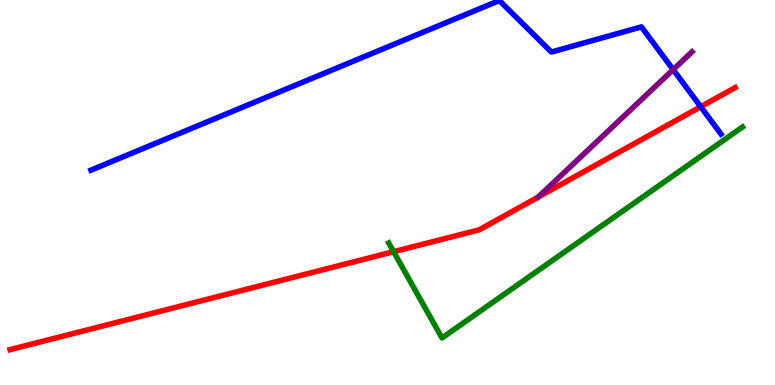[{'lines': ['blue', 'red'], 'intersections': [{'x': 9.04, 'y': 7.23}]}, {'lines': ['green', 'red'], 'intersections': [{'x': 5.08, 'y': 3.46}]}, {'lines': ['purple', 'red'], 'intersections': []}, {'lines': ['blue', 'green'], 'intersections': []}, {'lines': ['blue', 'purple'], 'intersections': [{'x': 8.69, 'y': 8.19}]}, {'lines': ['green', 'purple'], 'intersections': []}]